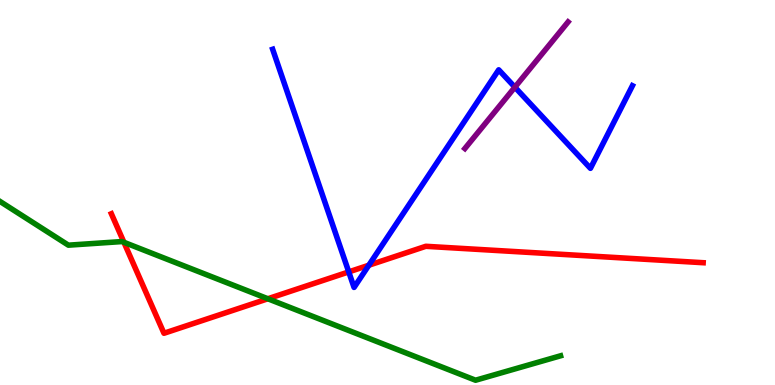[{'lines': ['blue', 'red'], 'intersections': [{'x': 4.5, 'y': 2.94}, {'x': 4.76, 'y': 3.11}]}, {'lines': ['green', 'red'], 'intersections': [{'x': 1.6, 'y': 3.71}, {'x': 3.46, 'y': 2.24}]}, {'lines': ['purple', 'red'], 'intersections': []}, {'lines': ['blue', 'green'], 'intersections': []}, {'lines': ['blue', 'purple'], 'intersections': [{'x': 6.64, 'y': 7.74}]}, {'lines': ['green', 'purple'], 'intersections': []}]